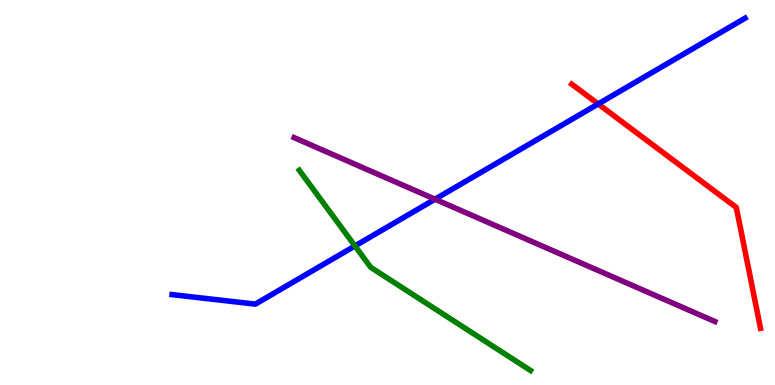[{'lines': ['blue', 'red'], 'intersections': [{'x': 7.72, 'y': 7.3}]}, {'lines': ['green', 'red'], 'intersections': []}, {'lines': ['purple', 'red'], 'intersections': []}, {'lines': ['blue', 'green'], 'intersections': [{'x': 4.58, 'y': 3.61}]}, {'lines': ['blue', 'purple'], 'intersections': [{'x': 5.61, 'y': 4.83}]}, {'lines': ['green', 'purple'], 'intersections': []}]